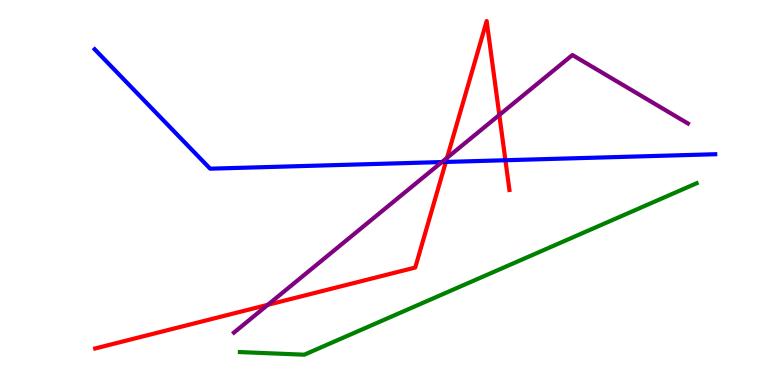[{'lines': ['blue', 'red'], 'intersections': [{'x': 5.75, 'y': 5.79}, {'x': 6.52, 'y': 5.84}]}, {'lines': ['green', 'red'], 'intersections': []}, {'lines': ['purple', 'red'], 'intersections': [{'x': 3.46, 'y': 2.08}, {'x': 5.77, 'y': 5.9}, {'x': 6.44, 'y': 7.01}]}, {'lines': ['blue', 'green'], 'intersections': []}, {'lines': ['blue', 'purple'], 'intersections': [{'x': 5.7, 'y': 5.79}]}, {'lines': ['green', 'purple'], 'intersections': []}]